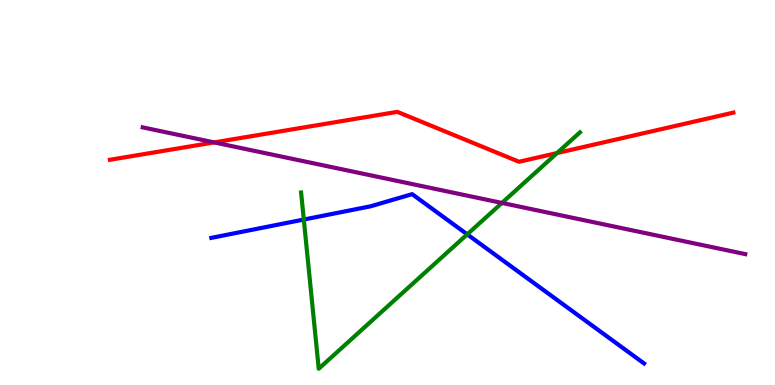[{'lines': ['blue', 'red'], 'intersections': []}, {'lines': ['green', 'red'], 'intersections': [{'x': 7.19, 'y': 6.02}]}, {'lines': ['purple', 'red'], 'intersections': [{'x': 2.76, 'y': 6.3}]}, {'lines': ['blue', 'green'], 'intersections': [{'x': 3.92, 'y': 4.3}, {'x': 6.03, 'y': 3.91}]}, {'lines': ['blue', 'purple'], 'intersections': []}, {'lines': ['green', 'purple'], 'intersections': [{'x': 6.48, 'y': 4.73}]}]